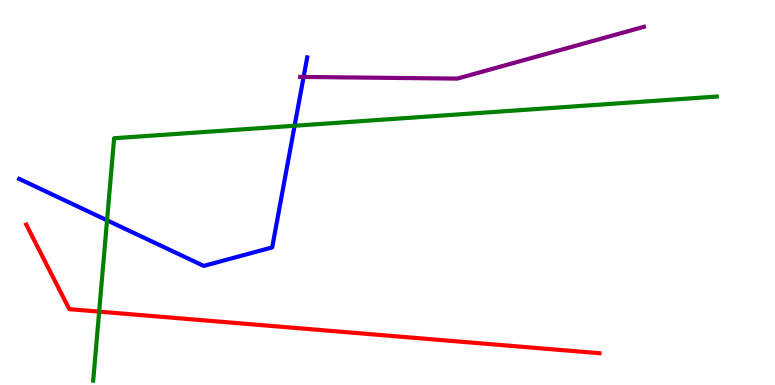[{'lines': ['blue', 'red'], 'intersections': []}, {'lines': ['green', 'red'], 'intersections': [{'x': 1.28, 'y': 1.91}]}, {'lines': ['purple', 'red'], 'intersections': []}, {'lines': ['blue', 'green'], 'intersections': [{'x': 1.38, 'y': 4.28}, {'x': 3.8, 'y': 6.73}]}, {'lines': ['blue', 'purple'], 'intersections': [{'x': 3.92, 'y': 8.0}]}, {'lines': ['green', 'purple'], 'intersections': []}]